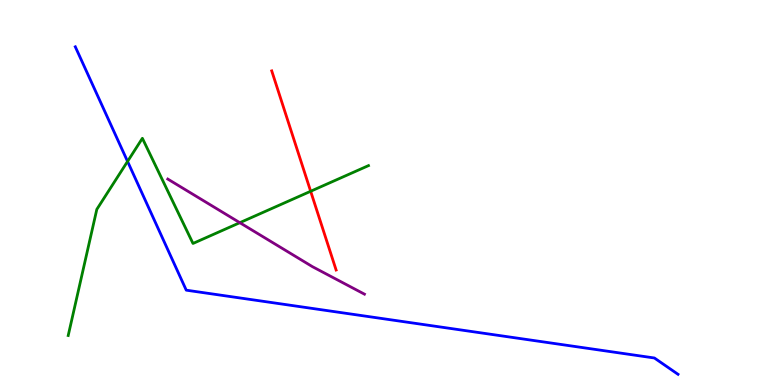[{'lines': ['blue', 'red'], 'intersections': []}, {'lines': ['green', 'red'], 'intersections': [{'x': 4.01, 'y': 5.03}]}, {'lines': ['purple', 'red'], 'intersections': []}, {'lines': ['blue', 'green'], 'intersections': [{'x': 1.65, 'y': 5.81}]}, {'lines': ['blue', 'purple'], 'intersections': []}, {'lines': ['green', 'purple'], 'intersections': [{'x': 3.09, 'y': 4.22}]}]